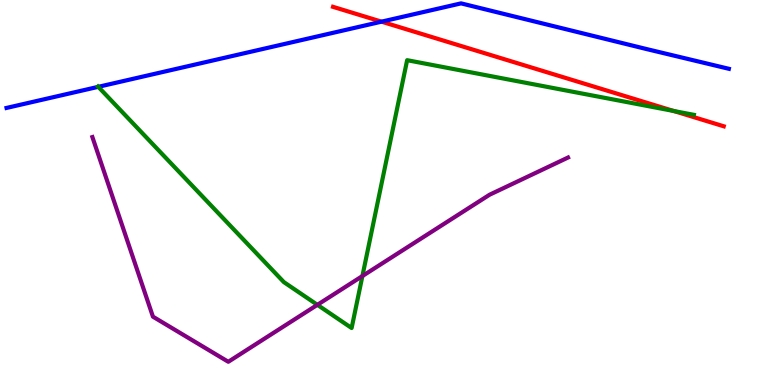[{'lines': ['blue', 'red'], 'intersections': [{'x': 4.92, 'y': 9.44}]}, {'lines': ['green', 'red'], 'intersections': [{'x': 8.69, 'y': 7.12}]}, {'lines': ['purple', 'red'], 'intersections': []}, {'lines': ['blue', 'green'], 'intersections': [{'x': 1.27, 'y': 7.74}]}, {'lines': ['blue', 'purple'], 'intersections': []}, {'lines': ['green', 'purple'], 'intersections': [{'x': 4.1, 'y': 2.08}, {'x': 4.68, 'y': 2.83}]}]